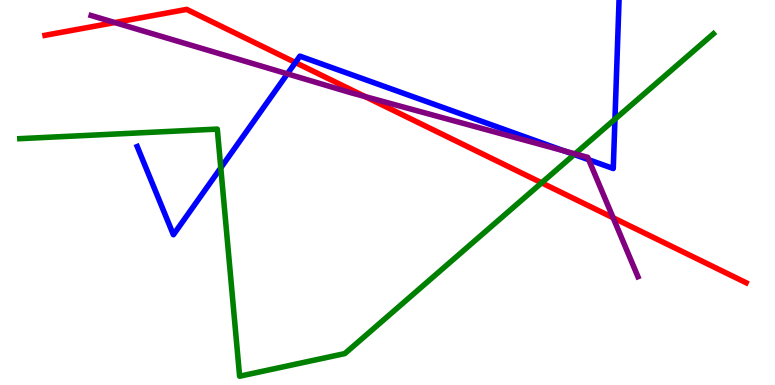[{'lines': ['blue', 'red'], 'intersections': [{'x': 3.81, 'y': 8.38}]}, {'lines': ['green', 'red'], 'intersections': [{'x': 6.99, 'y': 5.25}]}, {'lines': ['purple', 'red'], 'intersections': [{'x': 1.48, 'y': 9.41}, {'x': 4.71, 'y': 7.49}, {'x': 7.91, 'y': 4.34}]}, {'lines': ['blue', 'green'], 'intersections': [{'x': 2.85, 'y': 5.64}, {'x': 7.41, 'y': 5.99}, {'x': 7.93, 'y': 6.9}]}, {'lines': ['blue', 'purple'], 'intersections': [{'x': 3.71, 'y': 8.08}, {'x': 7.28, 'y': 6.08}, {'x': 7.6, 'y': 5.85}]}, {'lines': ['green', 'purple'], 'intersections': [{'x': 7.42, 'y': 6.0}]}]